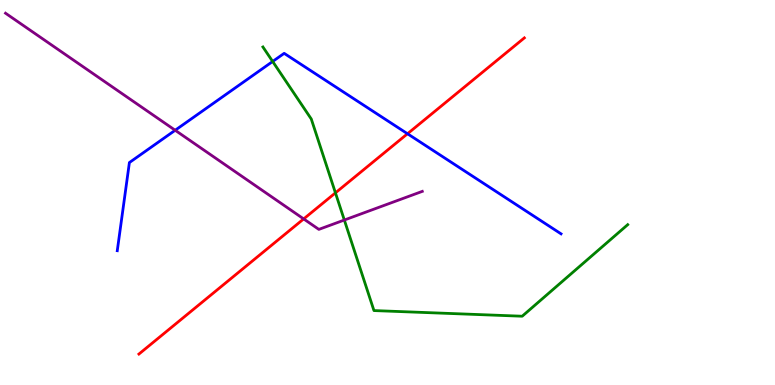[{'lines': ['blue', 'red'], 'intersections': [{'x': 5.26, 'y': 6.53}]}, {'lines': ['green', 'red'], 'intersections': [{'x': 4.33, 'y': 4.99}]}, {'lines': ['purple', 'red'], 'intersections': [{'x': 3.92, 'y': 4.31}]}, {'lines': ['blue', 'green'], 'intersections': [{'x': 3.52, 'y': 8.4}]}, {'lines': ['blue', 'purple'], 'intersections': [{'x': 2.26, 'y': 6.62}]}, {'lines': ['green', 'purple'], 'intersections': [{'x': 4.44, 'y': 4.28}]}]